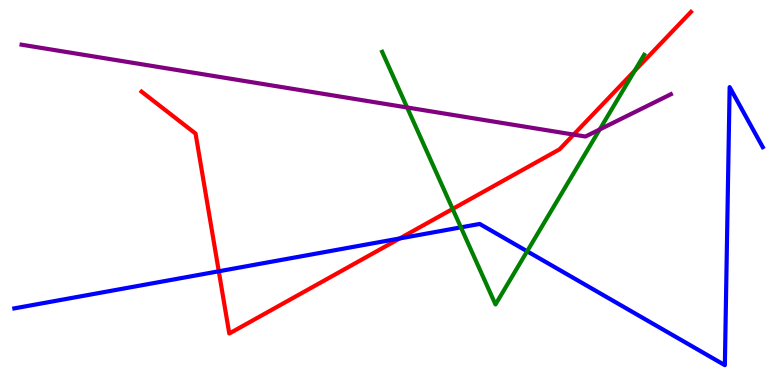[{'lines': ['blue', 'red'], 'intersections': [{'x': 2.82, 'y': 2.95}, {'x': 5.16, 'y': 3.81}]}, {'lines': ['green', 'red'], 'intersections': [{'x': 5.84, 'y': 4.57}, {'x': 8.19, 'y': 8.16}]}, {'lines': ['purple', 'red'], 'intersections': [{'x': 7.4, 'y': 6.5}]}, {'lines': ['blue', 'green'], 'intersections': [{'x': 5.95, 'y': 4.09}, {'x': 6.8, 'y': 3.47}]}, {'lines': ['blue', 'purple'], 'intersections': []}, {'lines': ['green', 'purple'], 'intersections': [{'x': 5.25, 'y': 7.21}, {'x': 7.74, 'y': 6.64}]}]